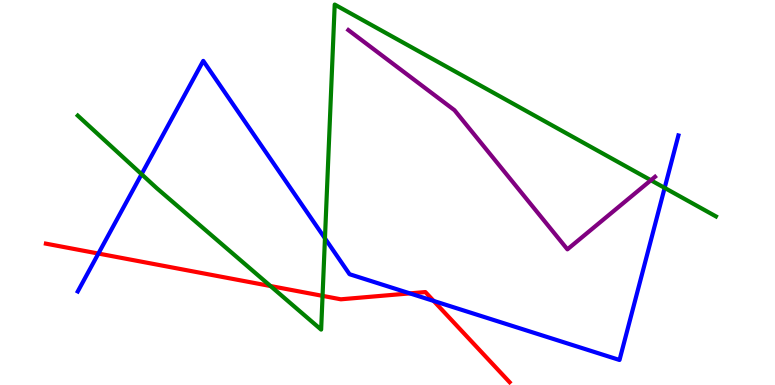[{'lines': ['blue', 'red'], 'intersections': [{'x': 1.27, 'y': 3.41}, {'x': 5.29, 'y': 2.38}, {'x': 5.6, 'y': 2.18}]}, {'lines': ['green', 'red'], 'intersections': [{'x': 3.49, 'y': 2.57}, {'x': 4.16, 'y': 2.32}]}, {'lines': ['purple', 'red'], 'intersections': []}, {'lines': ['blue', 'green'], 'intersections': [{'x': 1.83, 'y': 5.47}, {'x': 4.19, 'y': 3.81}, {'x': 8.58, 'y': 5.12}]}, {'lines': ['blue', 'purple'], 'intersections': []}, {'lines': ['green', 'purple'], 'intersections': [{'x': 8.4, 'y': 5.32}]}]